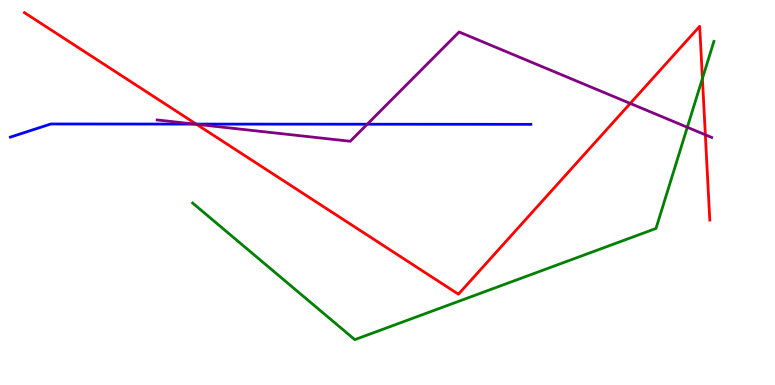[{'lines': ['blue', 'red'], 'intersections': [{'x': 2.53, 'y': 6.78}]}, {'lines': ['green', 'red'], 'intersections': [{'x': 9.06, 'y': 7.96}]}, {'lines': ['purple', 'red'], 'intersections': [{'x': 2.54, 'y': 6.77}, {'x': 8.13, 'y': 7.31}, {'x': 9.1, 'y': 6.5}]}, {'lines': ['blue', 'green'], 'intersections': []}, {'lines': ['blue', 'purple'], 'intersections': [{'x': 2.51, 'y': 6.78}, {'x': 4.74, 'y': 6.77}]}, {'lines': ['green', 'purple'], 'intersections': [{'x': 8.87, 'y': 6.69}]}]